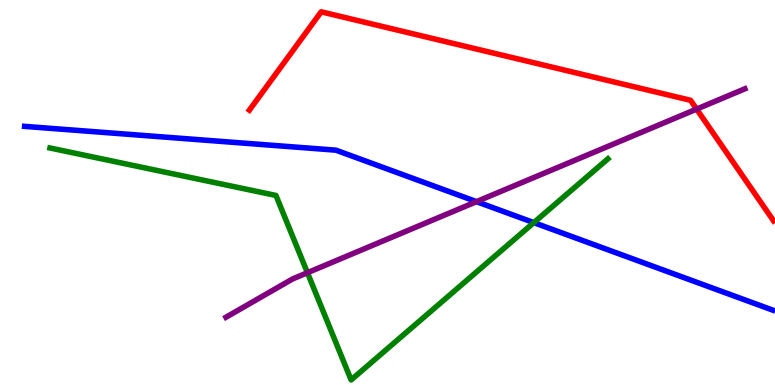[{'lines': ['blue', 'red'], 'intersections': []}, {'lines': ['green', 'red'], 'intersections': []}, {'lines': ['purple', 'red'], 'intersections': [{'x': 8.99, 'y': 7.17}]}, {'lines': ['blue', 'green'], 'intersections': [{'x': 6.89, 'y': 4.22}]}, {'lines': ['blue', 'purple'], 'intersections': [{'x': 6.15, 'y': 4.76}]}, {'lines': ['green', 'purple'], 'intersections': [{'x': 3.97, 'y': 2.92}]}]